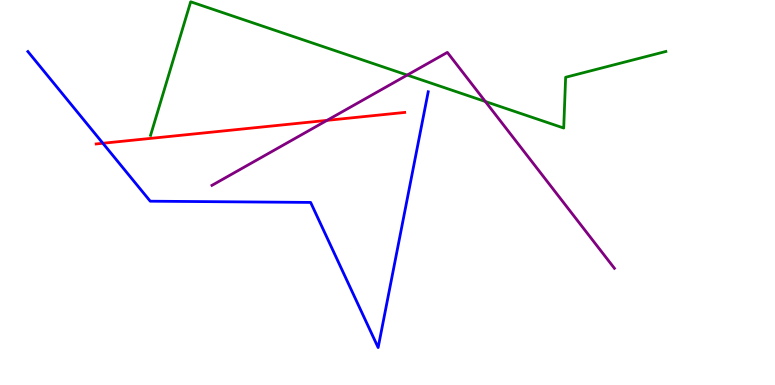[{'lines': ['blue', 'red'], 'intersections': [{'x': 1.33, 'y': 6.28}]}, {'lines': ['green', 'red'], 'intersections': []}, {'lines': ['purple', 'red'], 'intersections': [{'x': 4.22, 'y': 6.87}]}, {'lines': ['blue', 'green'], 'intersections': []}, {'lines': ['blue', 'purple'], 'intersections': []}, {'lines': ['green', 'purple'], 'intersections': [{'x': 5.25, 'y': 8.05}, {'x': 6.26, 'y': 7.36}]}]